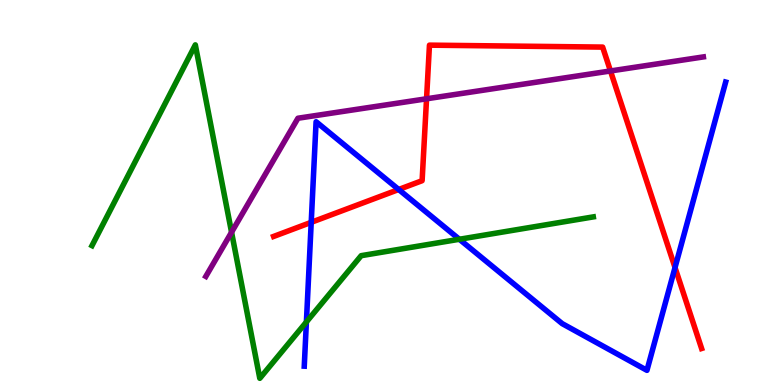[{'lines': ['blue', 'red'], 'intersections': [{'x': 4.02, 'y': 4.23}, {'x': 5.14, 'y': 5.08}, {'x': 8.71, 'y': 3.05}]}, {'lines': ['green', 'red'], 'intersections': []}, {'lines': ['purple', 'red'], 'intersections': [{'x': 5.5, 'y': 7.43}, {'x': 7.88, 'y': 8.16}]}, {'lines': ['blue', 'green'], 'intersections': [{'x': 3.95, 'y': 1.64}, {'x': 5.93, 'y': 3.79}]}, {'lines': ['blue', 'purple'], 'intersections': []}, {'lines': ['green', 'purple'], 'intersections': [{'x': 2.99, 'y': 3.97}]}]